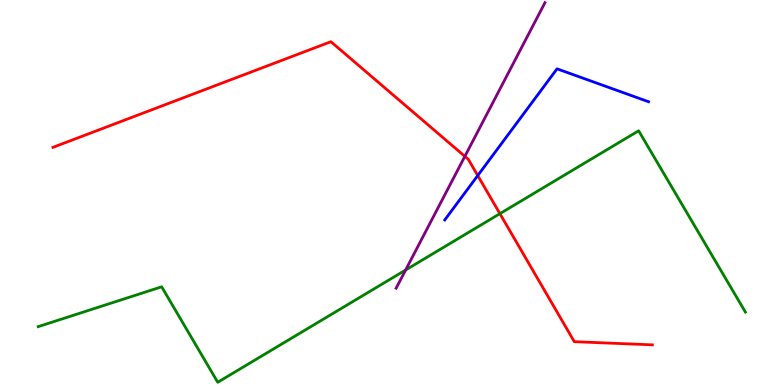[{'lines': ['blue', 'red'], 'intersections': [{'x': 6.16, 'y': 5.44}]}, {'lines': ['green', 'red'], 'intersections': [{'x': 6.45, 'y': 4.45}]}, {'lines': ['purple', 'red'], 'intersections': [{'x': 6.0, 'y': 5.94}]}, {'lines': ['blue', 'green'], 'intersections': []}, {'lines': ['blue', 'purple'], 'intersections': []}, {'lines': ['green', 'purple'], 'intersections': [{'x': 5.23, 'y': 2.99}]}]